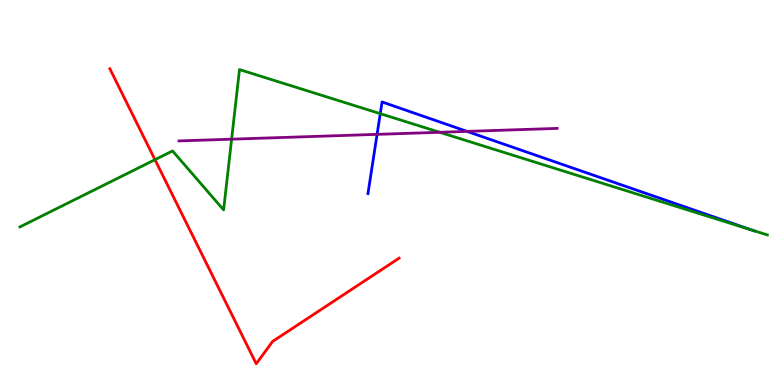[{'lines': ['blue', 'red'], 'intersections': []}, {'lines': ['green', 'red'], 'intersections': [{'x': 2.0, 'y': 5.85}]}, {'lines': ['purple', 'red'], 'intersections': []}, {'lines': ['blue', 'green'], 'intersections': [{'x': 4.91, 'y': 7.05}, {'x': 9.69, 'y': 4.03}]}, {'lines': ['blue', 'purple'], 'intersections': [{'x': 4.87, 'y': 6.51}, {'x': 6.03, 'y': 6.59}]}, {'lines': ['green', 'purple'], 'intersections': [{'x': 2.99, 'y': 6.39}, {'x': 5.67, 'y': 6.56}]}]